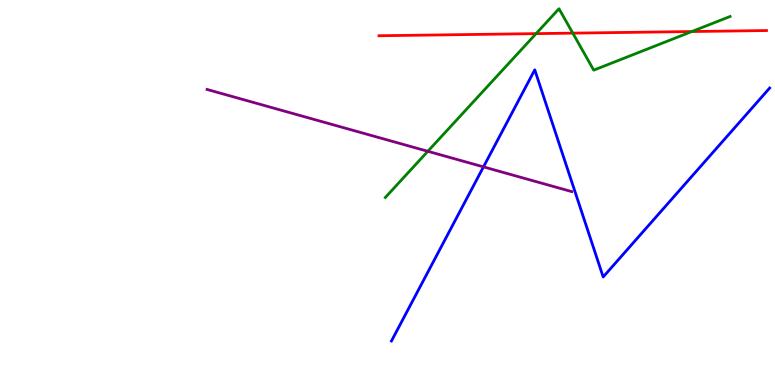[{'lines': ['blue', 'red'], 'intersections': []}, {'lines': ['green', 'red'], 'intersections': [{'x': 6.92, 'y': 9.13}, {'x': 7.39, 'y': 9.14}, {'x': 8.93, 'y': 9.18}]}, {'lines': ['purple', 'red'], 'intersections': []}, {'lines': ['blue', 'green'], 'intersections': []}, {'lines': ['blue', 'purple'], 'intersections': [{'x': 6.24, 'y': 5.67}]}, {'lines': ['green', 'purple'], 'intersections': [{'x': 5.52, 'y': 6.07}]}]